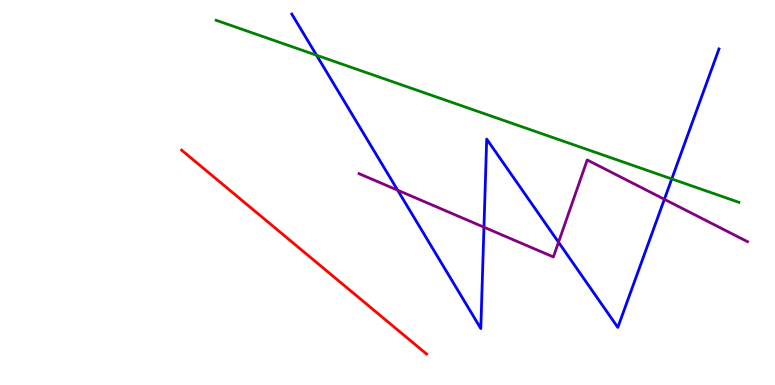[{'lines': ['blue', 'red'], 'intersections': []}, {'lines': ['green', 'red'], 'intersections': []}, {'lines': ['purple', 'red'], 'intersections': []}, {'lines': ['blue', 'green'], 'intersections': [{'x': 4.08, 'y': 8.57}, {'x': 8.67, 'y': 5.35}]}, {'lines': ['blue', 'purple'], 'intersections': [{'x': 5.13, 'y': 5.06}, {'x': 6.24, 'y': 4.1}, {'x': 7.21, 'y': 3.71}, {'x': 8.57, 'y': 4.82}]}, {'lines': ['green', 'purple'], 'intersections': []}]